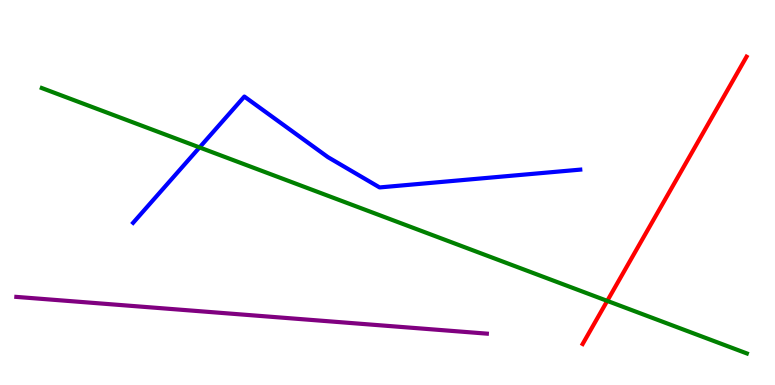[{'lines': ['blue', 'red'], 'intersections': []}, {'lines': ['green', 'red'], 'intersections': [{'x': 7.84, 'y': 2.18}]}, {'lines': ['purple', 'red'], 'intersections': []}, {'lines': ['blue', 'green'], 'intersections': [{'x': 2.57, 'y': 6.17}]}, {'lines': ['blue', 'purple'], 'intersections': []}, {'lines': ['green', 'purple'], 'intersections': []}]